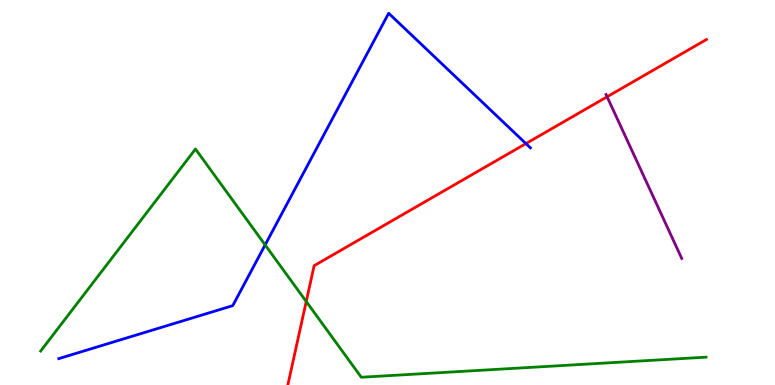[{'lines': ['blue', 'red'], 'intersections': [{'x': 6.79, 'y': 6.27}]}, {'lines': ['green', 'red'], 'intersections': [{'x': 3.95, 'y': 2.17}]}, {'lines': ['purple', 'red'], 'intersections': [{'x': 7.83, 'y': 7.49}]}, {'lines': ['blue', 'green'], 'intersections': [{'x': 3.42, 'y': 3.64}]}, {'lines': ['blue', 'purple'], 'intersections': []}, {'lines': ['green', 'purple'], 'intersections': []}]